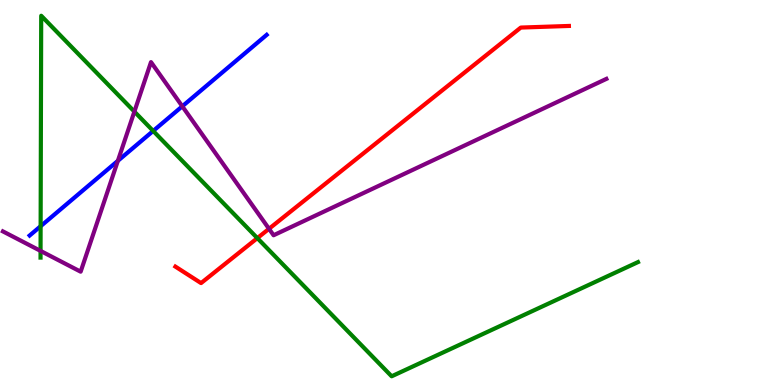[{'lines': ['blue', 'red'], 'intersections': []}, {'lines': ['green', 'red'], 'intersections': [{'x': 3.32, 'y': 3.82}]}, {'lines': ['purple', 'red'], 'intersections': [{'x': 3.47, 'y': 4.06}]}, {'lines': ['blue', 'green'], 'intersections': [{'x': 0.524, 'y': 4.12}, {'x': 1.98, 'y': 6.6}]}, {'lines': ['blue', 'purple'], 'intersections': [{'x': 1.52, 'y': 5.82}, {'x': 2.35, 'y': 7.24}]}, {'lines': ['green', 'purple'], 'intersections': [{'x': 0.523, 'y': 3.48}, {'x': 1.73, 'y': 7.1}]}]